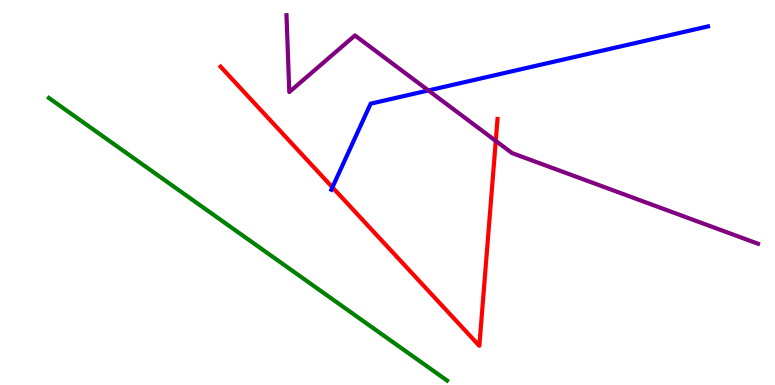[{'lines': ['blue', 'red'], 'intersections': [{'x': 4.29, 'y': 5.13}]}, {'lines': ['green', 'red'], 'intersections': []}, {'lines': ['purple', 'red'], 'intersections': [{'x': 6.4, 'y': 6.34}]}, {'lines': ['blue', 'green'], 'intersections': []}, {'lines': ['blue', 'purple'], 'intersections': [{'x': 5.53, 'y': 7.65}]}, {'lines': ['green', 'purple'], 'intersections': []}]